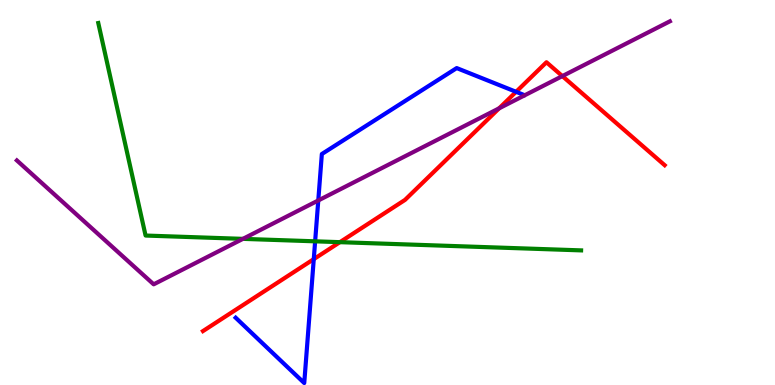[{'lines': ['blue', 'red'], 'intersections': [{'x': 4.05, 'y': 3.27}, {'x': 6.66, 'y': 7.62}]}, {'lines': ['green', 'red'], 'intersections': [{'x': 4.39, 'y': 3.71}]}, {'lines': ['purple', 'red'], 'intersections': [{'x': 6.44, 'y': 7.19}, {'x': 7.26, 'y': 8.02}]}, {'lines': ['blue', 'green'], 'intersections': [{'x': 4.07, 'y': 3.73}]}, {'lines': ['blue', 'purple'], 'intersections': [{'x': 4.11, 'y': 4.79}]}, {'lines': ['green', 'purple'], 'intersections': [{'x': 3.13, 'y': 3.8}]}]